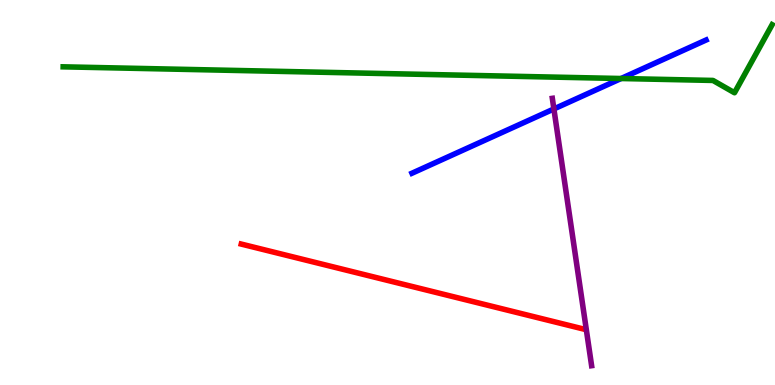[{'lines': ['blue', 'red'], 'intersections': []}, {'lines': ['green', 'red'], 'intersections': []}, {'lines': ['purple', 'red'], 'intersections': []}, {'lines': ['blue', 'green'], 'intersections': [{'x': 8.01, 'y': 7.96}]}, {'lines': ['blue', 'purple'], 'intersections': [{'x': 7.15, 'y': 7.17}]}, {'lines': ['green', 'purple'], 'intersections': []}]